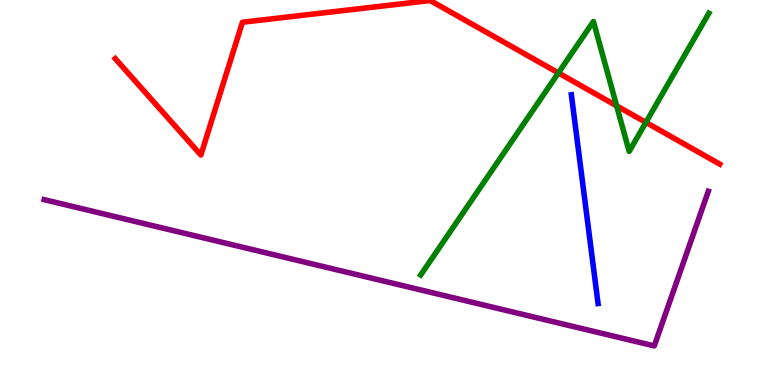[{'lines': ['blue', 'red'], 'intersections': []}, {'lines': ['green', 'red'], 'intersections': [{'x': 7.2, 'y': 8.11}, {'x': 7.96, 'y': 7.25}, {'x': 8.33, 'y': 6.82}]}, {'lines': ['purple', 'red'], 'intersections': []}, {'lines': ['blue', 'green'], 'intersections': []}, {'lines': ['blue', 'purple'], 'intersections': []}, {'lines': ['green', 'purple'], 'intersections': []}]